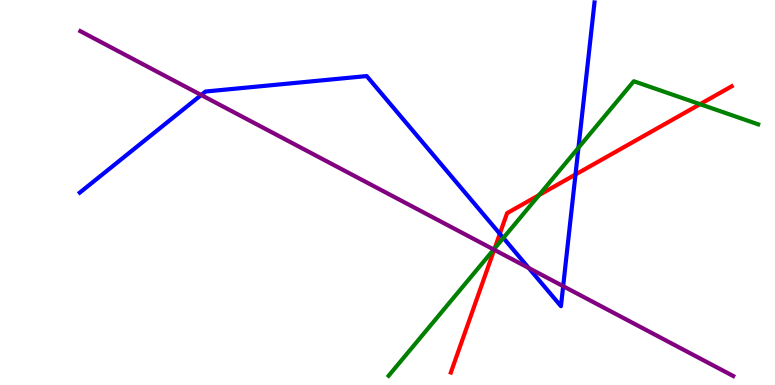[{'lines': ['blue', 'red'], 'intersections': [{'x': 6.45, 'y': 3.93}, {'x': 7.43, 'y': 5.47}]}, {'lines': ['green', 'red'], 'intersections': [{'x': 6.38, 'y': 3.55}, {'x': 6.96, 'y': 4.93}, {'x': 9.03, 'y': 7.29}]}, {'lines': ['purple', 'red'], 'intersections': [{'x': 6.38, 'y': 3.51}]}, {'lines': ['blue', 'green'], 'intersections': [{'x': 6.49, 'y': 3.82}, {'x': 7.46, 'y': 6.16}]}, {'lines': ['blue', 'purple'], 'intersections': [{'x': 2.6, 'y': 7.53}, {'x': 6.82, 'y': 3.04}, {'x': 7.27, 'y': 2.57}]}, {'lines': ['green', 'purple'], 'intersections': [{'x': 6.37, 'y': 3.52}]}]